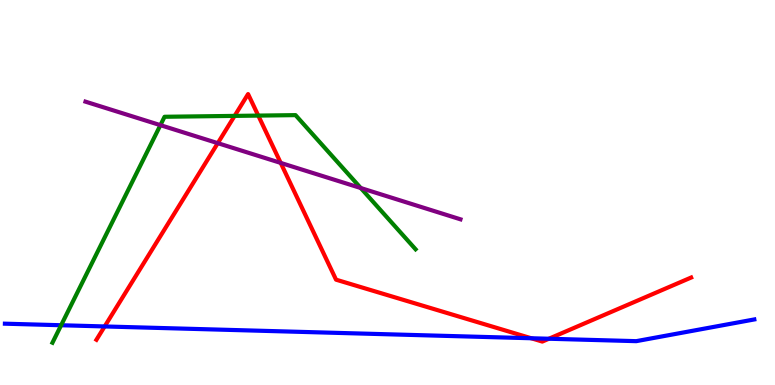[{'lines': ['blue', 'red'], 'intersections': [{'x': 1.35, 'y': 1.52}, {'x': 6.85, 'y': 1.21}, {'x': 7.08, 'y': 1.2}]}, {'lines': ['green', 'red'], 'intersections': [{'x': 3.03, 'y': 6.99}, {'x': 3.33, 'y': 7.0}]}, {'lines': ['purple', 'red'], 'intersections': [{'x': 2.81, 'y': 6.28}, {'x': 3.62, 'y': 5.77}]}, {'lines': ['blue', 'green'], 'intersections': [{'x': 0.789, 'y': 1.55}]}, {'lines': ['blue', 'purple'], 'intersections': []}, {'lines': ['green', 'purple'], 'intersections': [{'x': 2.07, 'y': 6.75}, {'x': 4.66, 'y': 5.12}]}]